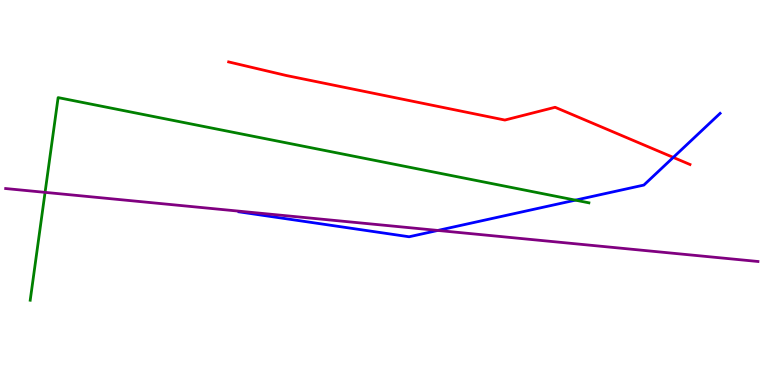[{'lines': ['blue', 'red'], 'intersections': [{'x': 8.69, 'y': 5.91}]}, {'lines': ['green', 'red'], 'intersections': []}, {'lines': ['purple', 'red'], 'intersections': []}, {'lines': ['blue', 'green'], 'intersections': [{'x': 7.42, 'y': 4.8}]}, {'lines': ['blue', 'purple'], 'intersections': [{'x': 5.65, 'y': 4.01}]}, {'lines': ['green', 'purple'], 'intersections': [{'x': 0.582, 'y': 5.0}]}]